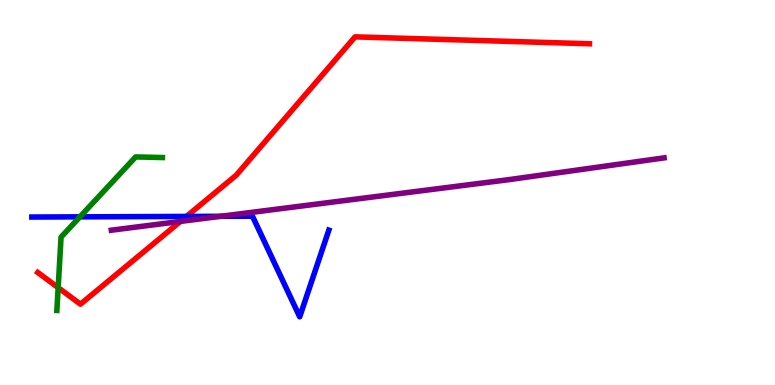[{'lines': ['blue', 'red'], 'intersections': [{'x': 2.41, 'y': 4.38}]}, {'lines': ['green', 'red'], 'intersections': [{'x': 0.751, 'y': 2.53}]}, {'lines': ['purple', 'red'], 'intersections': [{'x': 2.33, 'y': 4.25}]}, {'lines': ['blue', 'green'], 'intersections': [{'x': 1.03, 'y': 4.37}]}, {'lines': ['blue', 'purple'], 'intersections': [{'x': 2.85, 'y': 4.38}]}, {'lines': ['green', 'purple'], 'intersections': []}]